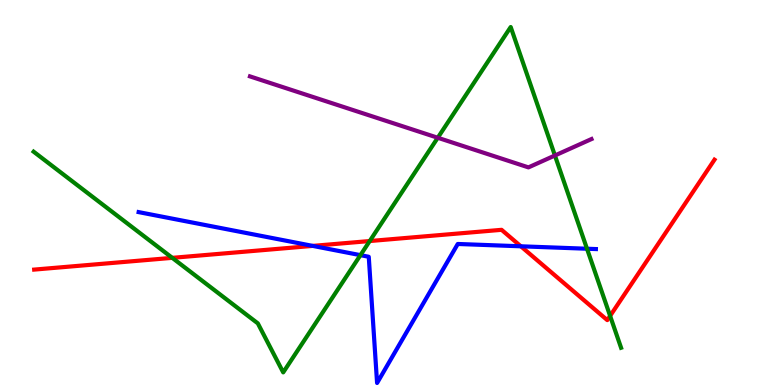[{'lines': ['blue', 'red'], 'intersections': [{'x': 4.03, 'y': 3.61}, {'x': 6.72, 'y': 3.6}]}, {'lines': ['green', 'red'], 'intersections': [{'x': 2.22, 'y': 3.3}, {'x': 4.77, 'y': 3.74}, {'x': 7.87, 'y': 1.79}]}, {'lines': ['purple', 'red'], 'intersections': []}, {'lines': ['blue', 'green'], 'intersections': [{'x': 4.65, 'y': 3.37}, {'x': 7.57, 'y': 3.54}]}, {'lines': ['blue', 'purple'], 'intersections': []}, {'lines': ['green', 'purple'], 'intersections': [{'x': 5.65, 'y': 6.42}, {'x': 7.16, 'y': 5.96}]}]